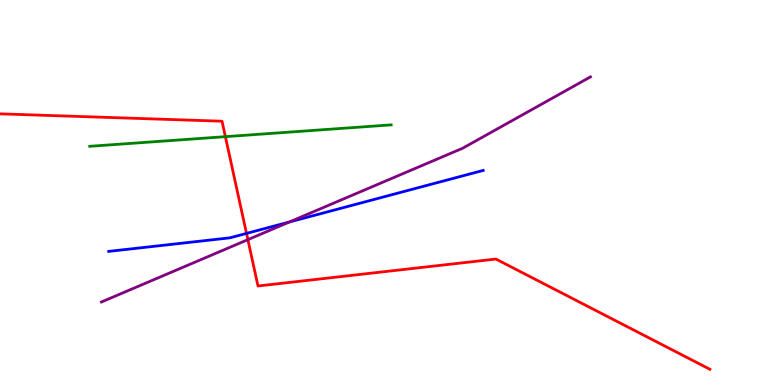[{'lines': ['blue', 'red'], 'intersections': [{'x': 3.18, 'y': 3.94}]}, {'lines': ['green', 'red'], 'intersections': [{'x': 2.91, 'y': 6.45}]}, {'lines': ['purple', 'red'], 'intersections': [{'x': 3.2, 'y': 3.78}]}, {'lines': ['blue', 'green'], 'intersections': []}, {'lines': ['blue', 'purple'], 'intersections': [{'x': 3.73, 'y': 4.23}]}, {'lines': ['green', 'purple'], 'intersections': []}]